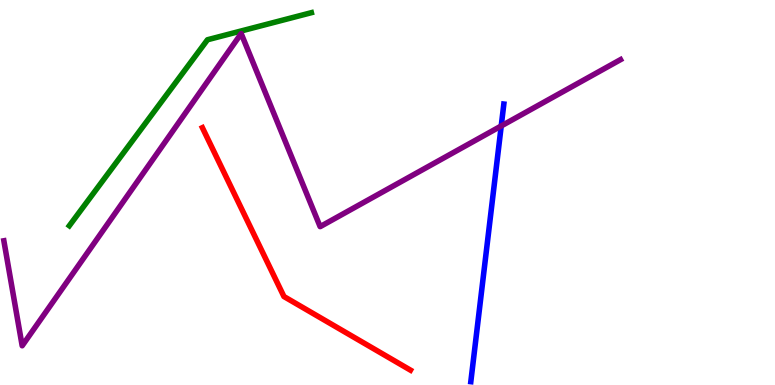[{'lines': ['blue', 'red'], 'intersections': []}, {'lines': ['green', 'red'], 'intersections': []}, {'lines': ['purple', 'red'], 'intersections': []}, {'lines': ['blue', 'green'], 'intersections': []}, {'lines': ['blue', 'purple'], 'intersections': [{'x': 6.47, 'y': 6.73}]}, {'lines': ['green', 'purple'], 'intersections': []}]